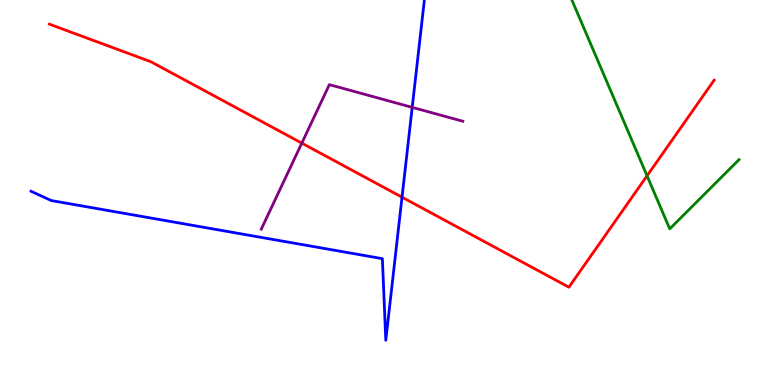[{'lines': ['blue', 'red'], 'intersections': [{'x': 5.19, 'y': 4.88}]}, {'lines': ['green', 'red'], 'intersections': [{'x': 8.35, 'y': 5.43}]}, {'lines': ['purple', 'red'], 'intersections': [{'x': 3.89, 'y': 6.28}]}, {'lines': ['blue', 'green'], 'intersections': []}, {'lines': ['blue', 'purple'], 'intersections': [{'x': 5.32, 'y': 7.21}]}, {'lines': ['green', 'purple'], 'intersections': []}]